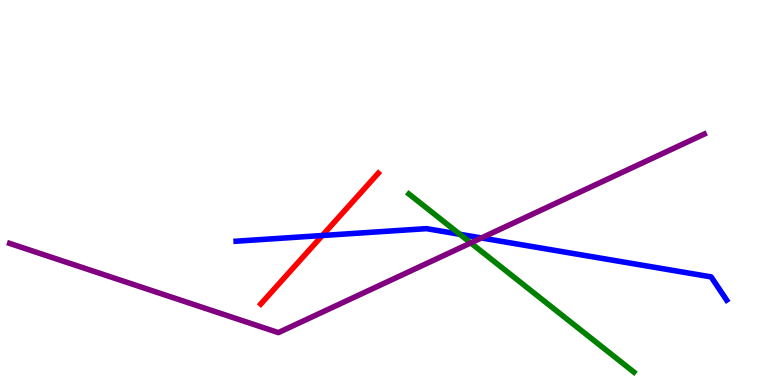[{'lines': ['blue', 'red'], 'intersections': [{'x': 4.16, 'y': 3.88}]}, {'lines': ['green', 'red'], 'intersections': []}, {'lines': ['purple', 'red'], 'intersections': []}, {'lines': ['blue', 'green'], 'intersections': [{'x': 5.93, 'y': 3.91}]}, {'lines': ['blue', 'purple'], 'intersections': [{'x': 6.21, 'y': 3.82}]}, {'lines': ['green', 'purple'], 'intersections': [{'x': 6.07, 'y': 3.69}]}]